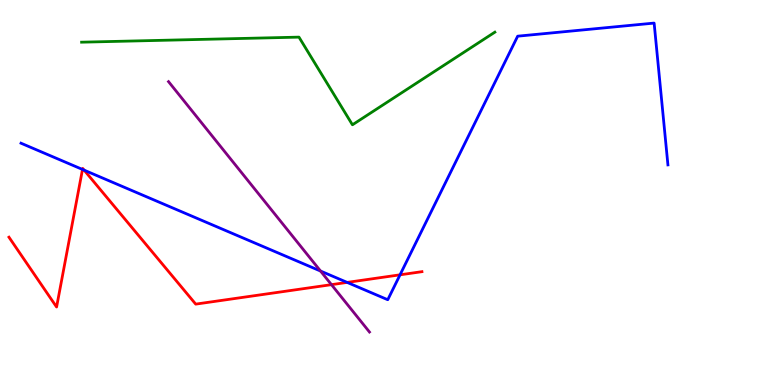[{'lines': ['blue', 'red'], 'intersections': [{'x': 1.06, 'y': 5.6}, {'x': 1.09, 'y': 5.58}, {'x': 4.48, 'y': 2.66}, {'x': 5.16, 'y': 2.86}]}, {'lines': ['green', 'red'], 'intersections': []}, {'lines': ['purple', 'red'], 'intersections': [{'x': 4.28, 'y': 2.61}]}, {'lines': ['blue', 'green'], 'intersections': []}, {'lines': ['blue', 'purple'], 'intersections': [{'x': 4.14, 'y': 2.96}]}, {'lines': ['green', 'purple'], 'intersections': []}]